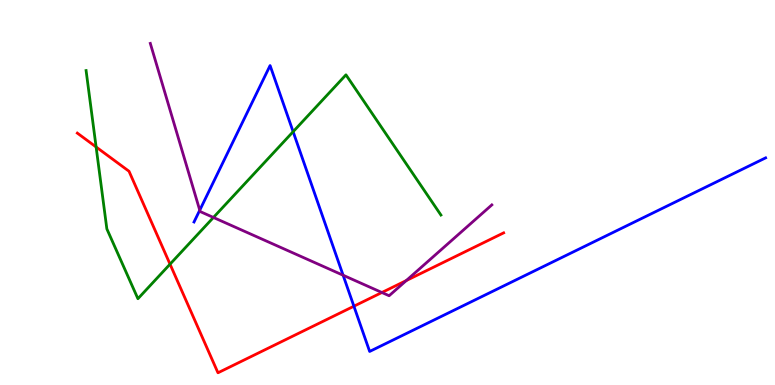[{'lines': ['blue', 'red'], 'intersections': [{'x': 4.57, 'y': 2.05}]}, {'lines': ['green', 'red'], 'intersections': [{'x': 1.24, 'y': 6.18}, {'x': 2.19, 'y': 3.14}]}, {'lines': ['purple', 'red'], 'intersections': [{'x': 4.93, 'y': 2.4}, {'x': 5.24, 'y': 2.71}]}, {'lines': ['blue', 'green'], 'intersections': [{'x': 3.78, 'y': 6.58}]}, {'lines': ['blue', 'purple'], 'intersections': [{'x': 2.58, 'y': 4.54}, {'x': 4.43, 'y': 2.85}]}, {'lines': ['green', 'purple'], 'intersections': [{'x': 2.75, 'y': 4.35}]}]